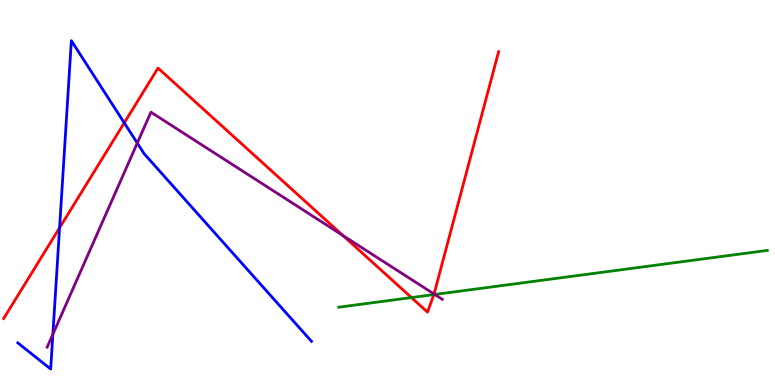[{'lines': ['blue', 'red'], 'intersections': [{'x': 0.769, 'y': 4.08}, {'x': 1.6, 'y': 6.81}]}, {'lines': ['green', 'red'], 'intersections': [{'x': 5.31, 'y': 2.27}, {'x': 5.6, 'y': 2.35}]}, {'lines': ['purple', 'red'], 'intersections': [{'x': 4.42, 'y': 3.88}, {'x': 5.6, 'y': 2.36}]}, {'lines': ['blue', 'green'], 'intersections': []}, {'lines': ['blue', 'purple'], 'intersections': [{'x': 0.682, 'y': 1.32}, {'x': 1.77, 'y': 6.28}]}, {'lines': ['green', 'purple'], 'intersections': [{'x': 5.61, 'y': 2.35}]}]